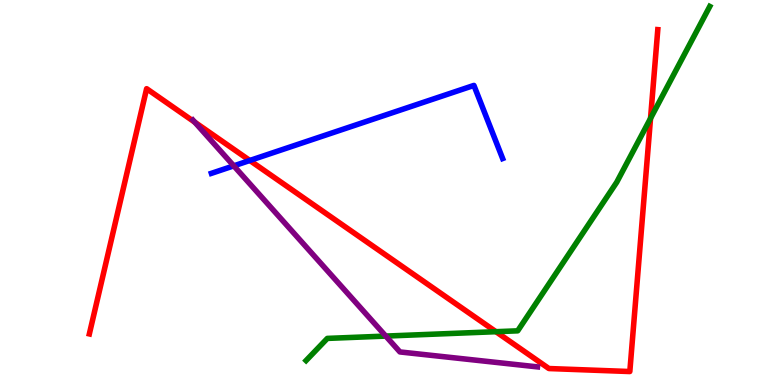[{'lines': ['blue', 'red'], 'intersections': [{'x': 3.22, 'y': 5.83}]}, {'lines': ['green', 'red'], 'intersections': [{'x': 6.4, 'y': 1.38}, {'x': 8.39, 'y': 6.93}]}, {'lines': ['purple', 'red'], 'intersections': [{'x': 2.51, 'y': 6.83}]}, {'lines': ['blue', 'green'], 'intersections': []}, {'lines': ['blue', 'purple'], 'intersections': [{'x': 3.02, 'y': 5.69}]}, {'lines': ['green', 'purple'], 'intersections': [{'x': 4.98, 'y': 1.27}]}]